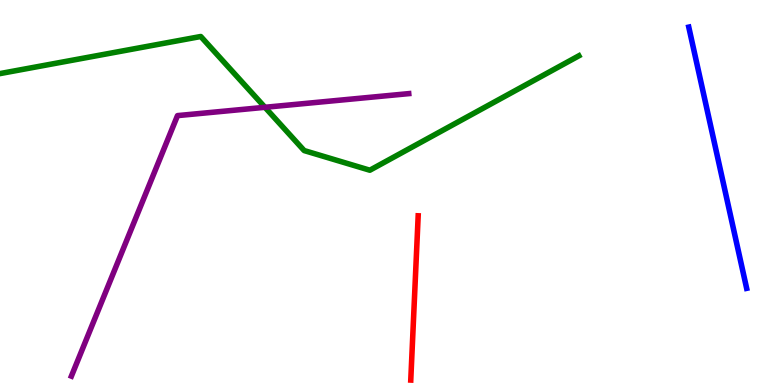[{'lines': ['blue', 'red'], 'intersections': []}, {'lines': ['green', 'red'], 'intersections': []}, {'lines': ['purple', 'red'], 'intersections': []}, {'lines': ['blue', 'green'], 'intersections': []}, {'lines': ['blue', 'purple'], 'intersections': []}, {'lines': ['green', 'purple'], 'intersections': [{'x': 3.42, 'y': 7.21}]}]